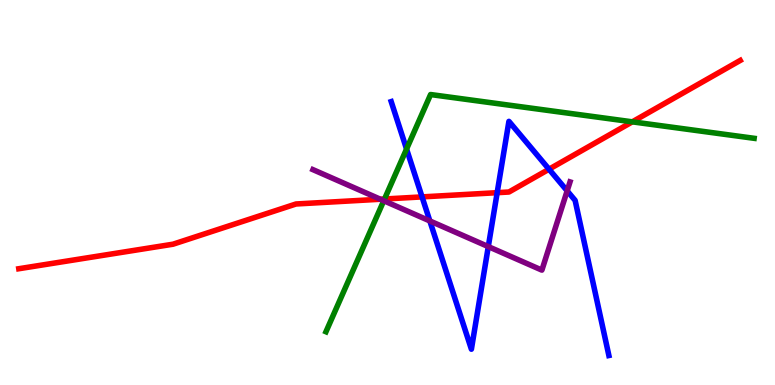[{'lines': ['blue', 'red'], 'intersections': [{'x': 5.45, 'y': 4.89}, {'x': 6.42, 'y': 5.0}, {'x': 7.08, 'y': 5.6}]}, {'lines': ['green', 'red'], 'intersections': [{'x': 4.96, 'y': 4.83}, {'x': 8.16, 'y': 6.84}]}, {'lines': ['purple', 'red'], 'intersections': [{'x': 4.91, 'y': 4.82}]}, {'lines': ['blue', 'green'], 'intersections': [{'x': 5.25, 'y': 6.13}]}, {'lines': ['blue', 'purple'], 'intersections': [{'x': 5.55, 'y': 4.26}, {'x': 6.3, 'y': 3.59}, {'x': 7.32, 'y': 5.04}]}, {'lines': ['green', 'purple'], 'intersections': [{'x': 4.95, 'y': 4.79}]}]